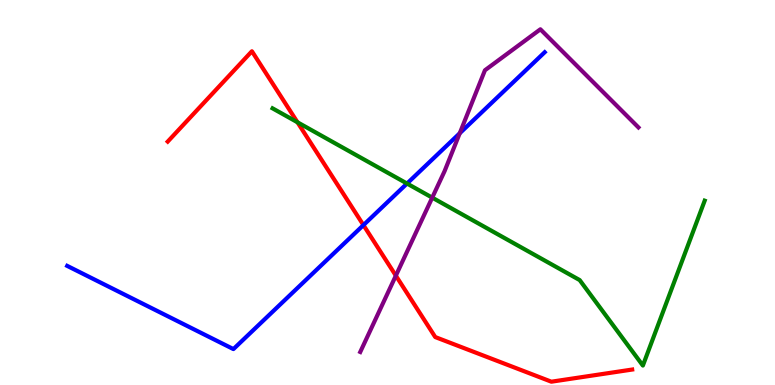[{'lines': ['blue', 'red'], 'intersections': [{'x': 4.69, 'y': 4.15}]}, {'lines': ['green', 'red'], 'intersections': [{'x': 3.84, 'y': 6.82}]}, {'lines': ['purple', 'red'], 'intersections': [{'x': 5.11, 'y': 2.84}]}, {'lines': ['blue', 'green'], 'intersections': [{'x': 5.25, 'y': 5.23}]}, {'lines': ['blue', 'purple'], 'intersections': [{'x': 5.93, 'y': 6.54}]}, {'lines': ['green', 'purple'], 'intersections': [{'x': 5.58, 'y': 4.87}]}]